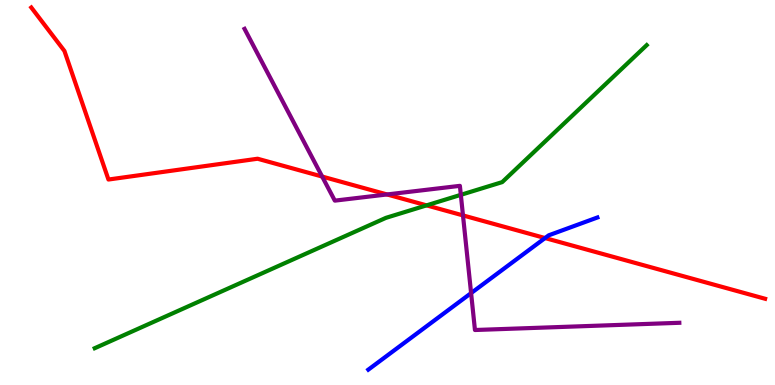[{'lines': ['blue', 'red'], 'intersections': [{'x': 7.03, 'y': 3.82}]}, {'lines': ['green', 'red'], 'intersections': [{'x': 5.5, 'y': 4.67}]}, {'lines': ['purple', 'red'], 'intersections': [{'x': 4.16, 'y': 5.41}, {'x': 4.99, 'y': 4.95}, {'x': 5.97, 'y': 4.41}]}, {'lines': ['blue', 'green'], 'intersections': []}, {'lines': ['blue', 'purple'], 'intersections': [{'x': 6.08, 'y': 2.39}]}, {'lines': ['green', 'purple'], 'intersections': [{'x': 5.95, 'y': 4.94}]}]